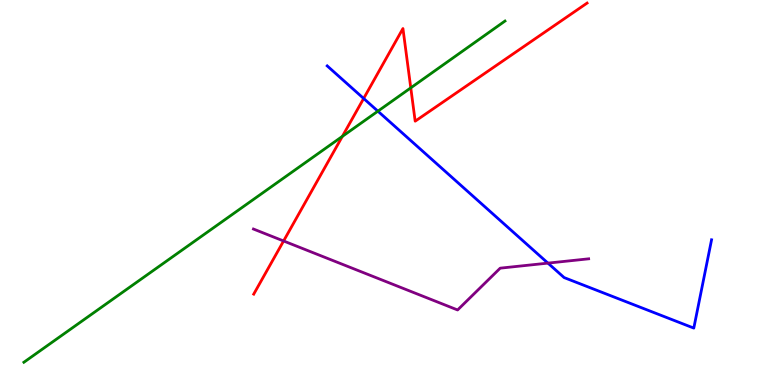[{'lines': ['blue', 'red'], 'intersections': [{'x': 4.69, 'y': 7.44}]}, {'lines': ['green', 'red'], 'intersections': [{'x': 4.42, 'y': 6.46}, {'x': 5.3, 'y': 7.72}]}, {'lines': ['purple', 'red'], 'intersections': [{'x': 3.66, 'y': 3.74}]}, {'lines': ['blue', 'green'], 'intersections': [{'x': 4.88, 'y': 7.11}]}, {'lines': ['blue', 'purple'], 'intersections': [{'x': 7.07, 'y': 3.17}]}, {'lines': ['green', 'purple'], 'intersections': []}]